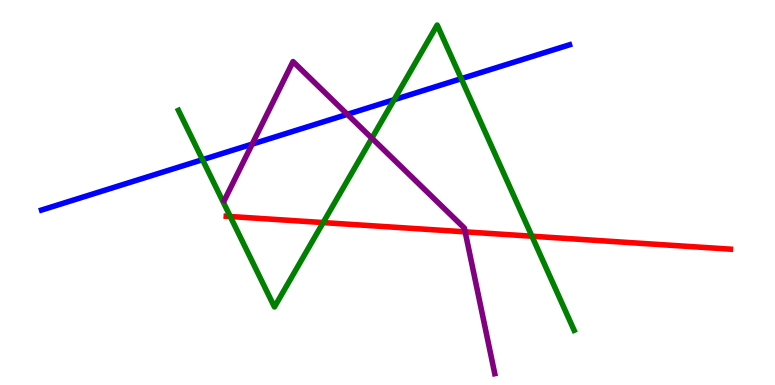[{'lines': ['blue', 'red'], 'intersections': []}, {'lines': ['green', 'red'], 'intersections': [{'x': 2.97, 'y': 4.38}, {'x': 4.17, 'y': 4.22}, {'x': 6.86, 'y': 3.86}]}, {'lines': ['purple', 'red'], 'intersections': [{'x': 6.0, 'y': 3.98}]}, {'lines': ['blue', 'green'], 'intersections': [{'x': 2.61, 'y': 5.85}, {'x': 5.09, 'y': 7.41}, {'x': 5.95, 'y': 7.96}]}, {'lines': ['blue', 'purple'], 'intersections': [{'x': 3.25, 'y': 6.26}, {'x': 4.48, 'y': 7.03}]}, {'lines': ['green', 'purple'], 'intersections': [{'x': 4.8, 'y': 6.41}]}]